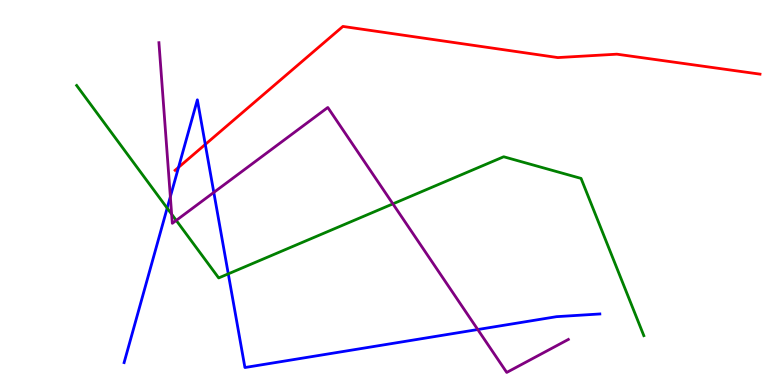[{'lines': ['blue', 'red'], 'intersections': [{'x': 2.3, 'y': 5.65}, {'x': 2.65, 'y': 6.25}]}, {'lines': ['green', 'red'], 'intersections': []}, {'lines': ['purple', 'red'], 'intersections': []}, {'lines': ['blue', 'green'], 'intersections': [{'x': 2.16, 'y': 4.59}, {'x': 2.95, 'y': 2.89}]}, {'lines': ['blue', 'purple'], 'intersections': [{'x': 2.2, 'y': 4.89}, {'x': 2.76, 'y': 5.0}, {'x': 6.16, 'y': 1.44}]}, {'lines': ['green', 'purple'], 'intersections': [{'x': 2.21, 'y': 4.44}, {'x': 2.27, 'y': 4.28}, {'x': 5.07, 'y': 4.7}]}]